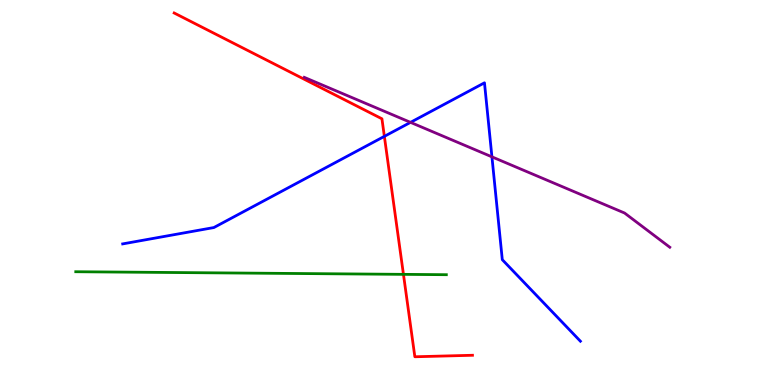[{'lines': ['blue', 'red'], 'intersections': [{'x': 4.96, 'y': 6.46}]}, {'lines': ['green', 'red'], 'intersections': [{'x': 5.21, 'y': 2.87}]}, {'lines': ['purple', 'red'], 'intersections': []}, {'lines': ['blue', 'green'], 'intersections': []}, {'lines': ['blue', 'purple'], 'intersections': [{'x': 5.3, 'y': 6.82}, {'x': 6.35, 'y': 5.93}]}, {'lines': ['green', 'purple'], 'intersections': []}]